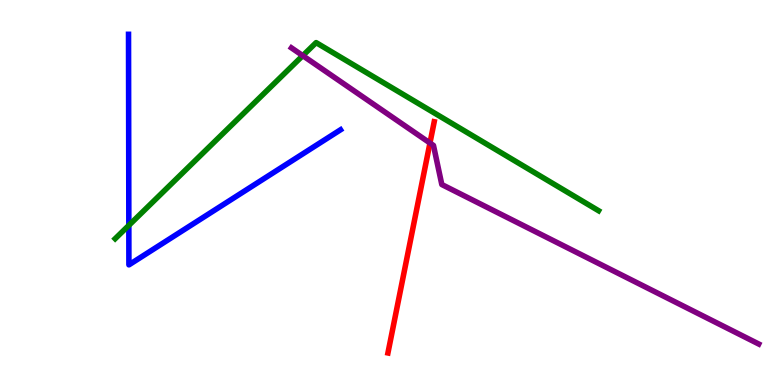[{'lines': ['blue', 'red'], 'intersections': []}, {'lines': ['green', 'red'], 'intersections': []}, {'lines': ['purple', 'red'], 'intersections': [{'x': 5.55, 'y': 6.29}]}, {'lines': ['blue', 'green'], 'intersections': [{'x': 1.66, 'y': 4.15}]}, {'lines': ['blue', 'purple'], 'intersections': []}, {'lines': ['green', 'purple'], 'intersections': [{'x': 3.91, 'y': 8.55}]}]